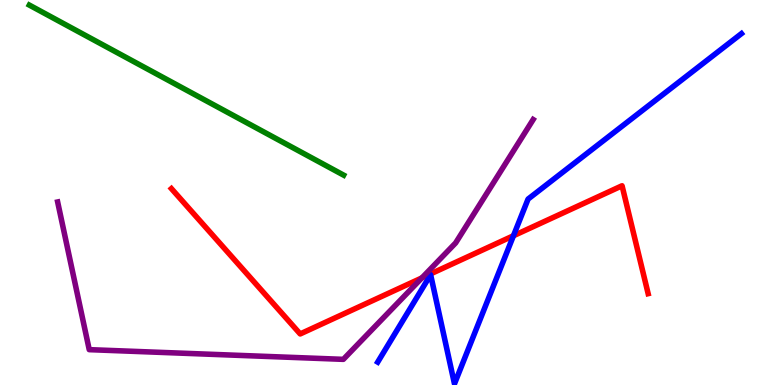[{'lines': ['blue', 'red'], 'intersections': [{'x': 6.63, 'y': 3.88}]}, {'lines': ['green', 'red'], 'intersections': []}, {'lines': ['purple', 'red'], 'intersections': [{'x': 5.44, 'y': 2.78}]}, {'lines': ['blue', 'green'], 'intersections': []}, {'lines': ['blue', 'purple'], 'intersections': []}, {'lines': ['green', 'purple'], 'intersections': []}]